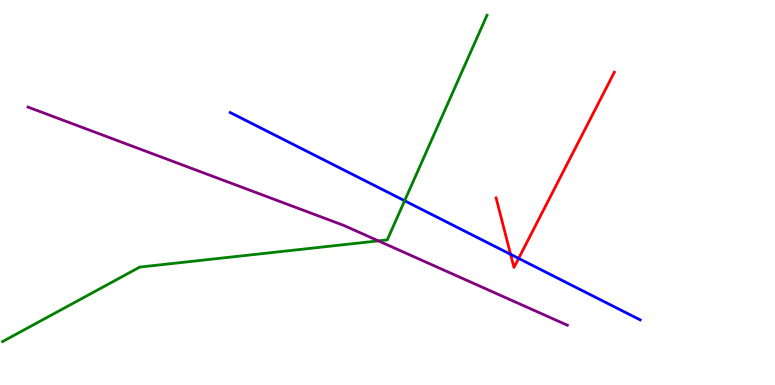[{'lines': ['blue', 'red'], 'intersections': [{'x': 6.59, 'y': 3.39}, {'x': 6.69, 'y': 3.29}]}, {'lines': ['green', 'red'], 'intersections': []}, {'lines': ['purple', 'red'], 'intersections': []}, {'lines': ['blue', 'green'], 'intersections': [{'x': 5.22, 'y': 4.79}]}, {'lines': ['blue', 'purple'], 'intersections': []}, {'lines': ['green', 'purple'], 'intersections': [{'x': 4.88, 'y': 3.74}]}]